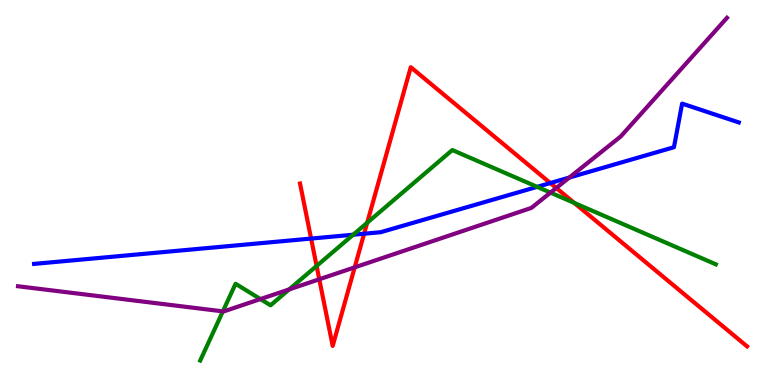[{'lines': ['blue', 'red'], 'intersections': [{'x': 4.01, 'y': 3.8}, {'x': 4.7, 'y': 3.93}, {'x': 7.1, 'y': 5.25}]}, {'lines': ['green', 'red'], 'intersections': [{'x': 4.09, 'y': 3.09}, {'x': 4.74, 'y': 4.21}, {'x': 7.41, 'y': 4.73}]}, {'lines': ['purple', 'red'], 'intersections': [{'x': 4.12, 'y': 2.75}, {'x': 4.58, 'y': 3.06}, {'x': 7.18, 'y': 5.12}]}, {'lines': ['blue', 'green'], 'intersections': [{'x': 4.56, 'y': 3.9}, {'x': 6.93, 'y': 5.15}]}, {'lines': ['blue', 'purple'], 'intersections': [{'x': 7.35, 'y': 5.39}]}, {'lines': ['green', 'purple'], 'intersections': [{'x': 2.88, 'y': 1.91}, {'x': 3.36, 'y': 2.23}, {'x': 3.73, 'y': 2.48}, {'x': 7.1, 'y': 5.0}]}]